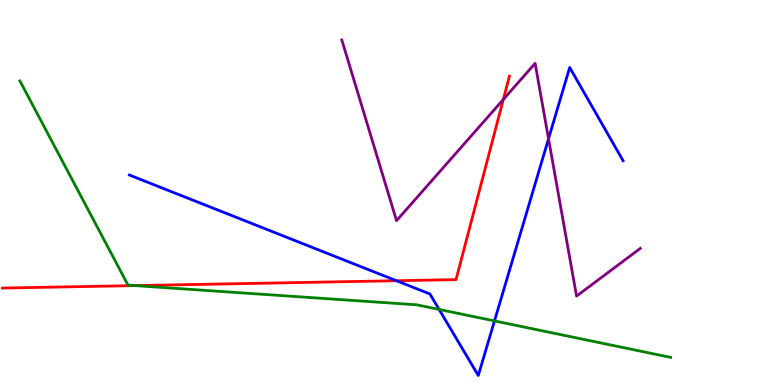[{'lines': ['blue', 'red'], 'intersections': [{'x': 5.12, 'y': 2.71}]}, {'lines': ['green', 'red'], 'intersections': [{'x': 1.74, 'y': 2.58}]}, {'lines': ['purple', 'red'], 'intersections': [{'x': 6.49, 'y': 7.42}]}, {'lines': ['blue', 'green'], 'intersections': [{'x': 5.67, 'y': 1.96}, {'x': 6.38, 'y': 1.66}]}, {'lines': ['blue', 'purple'], 'intersections': [{'x': 7.08, 'y': 6.4}]}, {'lines': ['green', 'purple'], 'intersections': []}]